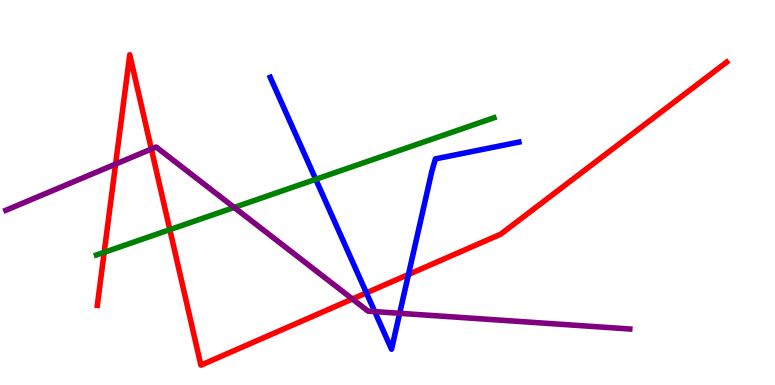[{'lines': ['blue', 'red'], 'intersections': [{'x': 4.73, 'y': 2.39}, {'x': 5.27, 'y': 2.87}]}, {'lines': ['green', 'red'], 'intersections': [{'x': 1.34, 'y': 3.45}, {'x': 2.19, 'y': 4.04}]}, {'lines': ['purple', 'red'], 'intersections': [{'x': 1.49, 'y': 5.74}, {'x': 1.95, 'y': 6.13}, {'x': 4.55, 'y': 2.23}]}, {'lines': ['blue', 'green'], 'intersections': [{'x': 4.07, 'y': 5.34}]}, {'lines': ['blue', 'purple'], 'intersections': [{'x': 4.84, 'y': 1.91}, {'x': 5.16, 'y': 1.86}]}, {'lines': ['green', 'purple'], 'intersections': [{'x': 3.02, 'y': 4.61}]}]